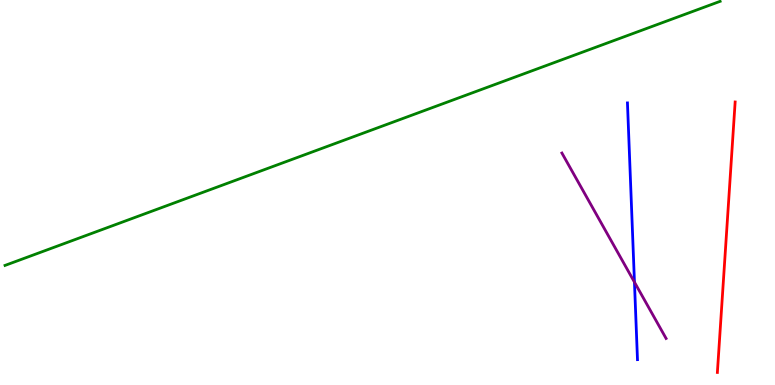[{'lines': ['blue', 'red'], 'intersections': []}, {'lines': ['green', 'red'], 'intersections': []}, {'lines': ['purple', 'red'], 'intersections': []}, {'lines': ['blue', 'green'], 'intersections': []}, {'lines': ['blue', 'purple'], 'intersections': [{'x': 8.19, 'y': 2.67}]}, {'lines': ['green', 'purple'], 'intersections': []}]